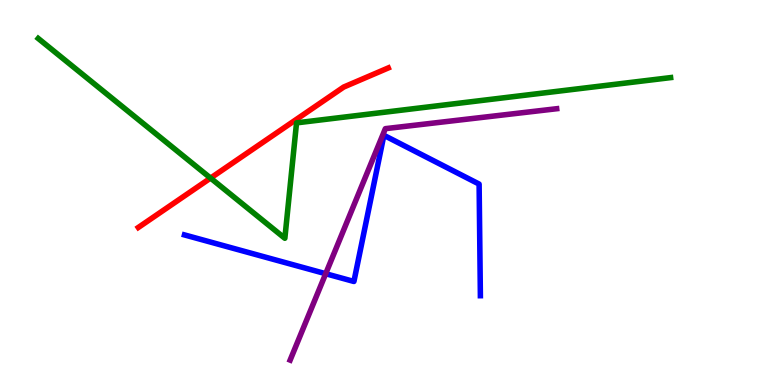[{'lines': ['blue', 'red'], 'intersections': []}, {'lines': ['green', 'red'], 'intersections': [{'x': 2.72, 'y': 5.37}]}, {'lines': ['purple', 'red'], 'intersections': []}, {'lines': ['blue', 'green'], 'intersections': []}, {'lines': ['blue', 'purple'], 'intersections': [{'x': 4.2, 'y': 2.89}]}, {'lines': ['green', 'purple'], 'intersections': []}]